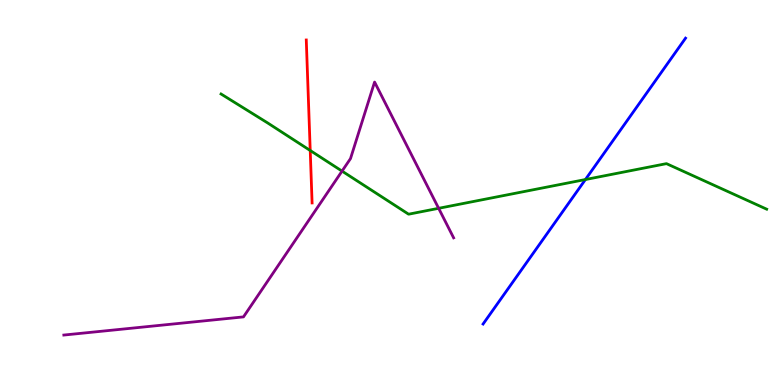[{'lines': ['blue', 'red'], 'intersections': []}, {'lines': ['green', 'red'], 'intersections': [{'x': 4.0, 'y': 6.09}]}, {'lines': ['purple', 'red'], 'intersections': []}, {'lines': ['blue', 'green'], 'intersections': [{'x': 7.55, 'y': 5.34}]}, {'lines': ['blue', 'purple'], 'intersections': []}, {'lines': ['green', 'purple'], 'intersections': [{'x': 4.41, 'y': 5.56}, {'x': 5.66, 'y': 4.59}]}]